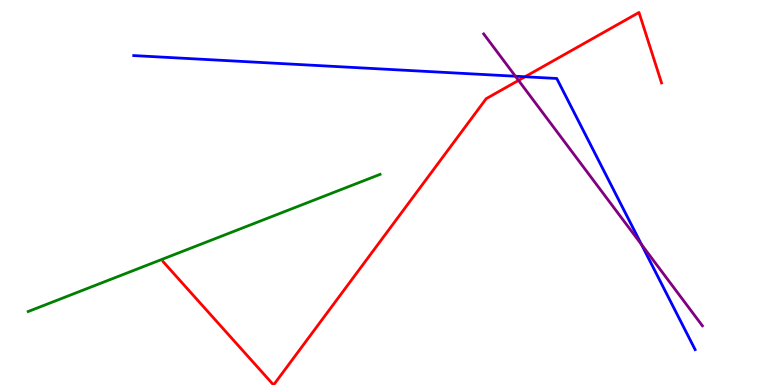[{'lines': ['blue', 'red'], 'intersections': [{'x': 6.77, 'y': 8.01}]}, {'lines': ['green', 'red'], 'intersections': []}, {'lines': ['purple', 'red'], 'intersections': [{'x': 6.69, 'y': 7.91}]}, {'lines': ['blue', 'green'], 'intersections': []}, {'lines': ['blue', 'purple'], 'intersections': [{'x': 6.65, 'y': 8.02}, {'x': 8.28, 'y': 3.65}]}, {'lines': ['green', 'purple'], 'intersections': []}]